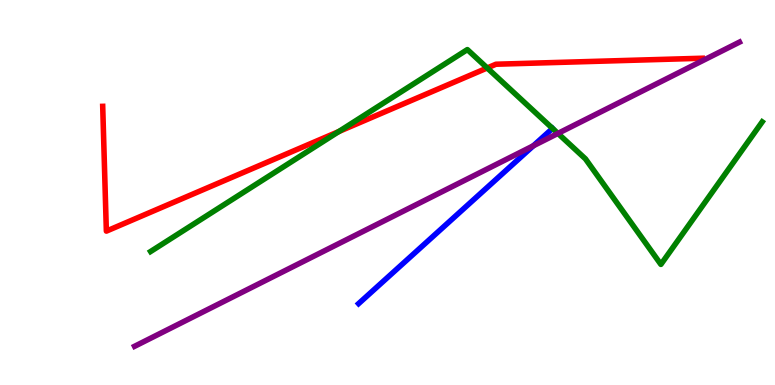[{'lines': ['blue', 'red'], 'intersections': []}, {'lines': ['green', 'red'], 'intersections': [{'x': 4.37, 'y': 6.58}, {'x': 6.29, 'y': 8.23}]}, {'lines': ['purple', 'red'], 'intersections': []}, {'lines': ['blue', 'green'], 'intersections': []}, {'lines': ['blue', 'purple'], 'intersections': [{'x': 6.88, 'y': 6.21}]}, {'lines': ['green', 'purple'], 'intersections': [{'x': 7.2, 'y': 6.53}]}]